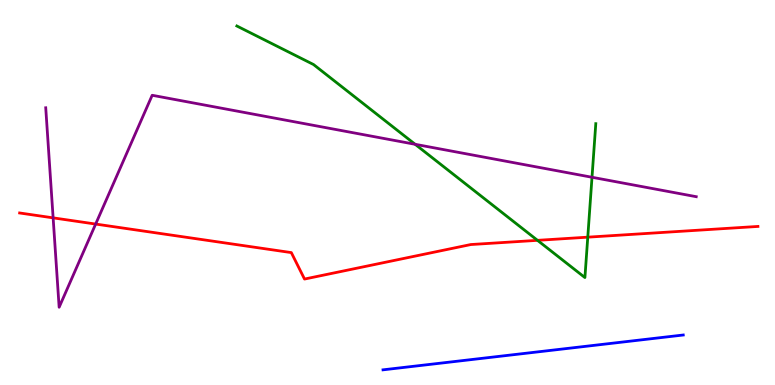[{'lines': ['blue', 'red'], 'intersections': []}, {'lines': ['green', 'red'], 'intersections': [{'x': 6.94, 'y': 3.76}, {'x': 7.58, 'y': 3.84}]}, {'lines': ['purple', 'red'], 'intersections': [{'x': 0.686, 'y': 4.34}, {'x': 1.23, 'y': 4.18}]}, {'lines': ['blue', 'green'], 'intersections': []}, {'lines': ['blue', 'purple'], 'intersections': []}, {'lines': ['green', 'purple'], 'intersections': [{'x': 5.36, 'y': 6.25}, {'x': 7.64, 'y': 5.4}]}]